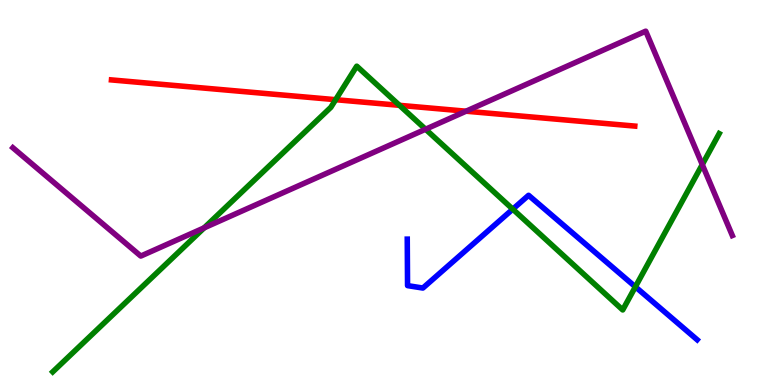[{'lines': ['blue', 'red'], 'intersections': []}, {'lines': ['green', 'red'], 'intersections': [{'x': 4.33, 'y': 7.41}, {'x': 5.15, 'y': 7.26}]}, {'lines': ['purple', 'red'], 'intersections': [{'x': 6.01, 'y': 7.11}]}, {'lines': ['blue', 'green'], 'intersections': [{'x': 6.62, 'y': 4.57}, {'x': 8.2, 'y': 2.55}]}, {'lines': ['blue', 'purple'], 'intersections': []}, {'lines': ['green', 'purple'], 'intersections': [{'x': 2.63, 'y': 4.08}, {'x': 5.49, 'y': 6.64}, {'x': 9.06, 'y': 5.73}]}]